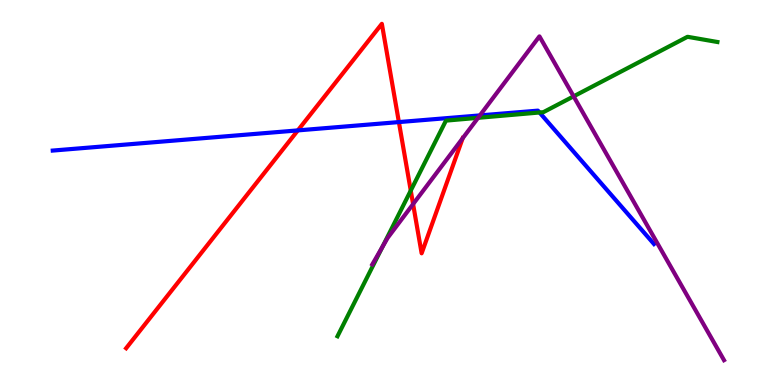[{'lines': ['blue', 'red'], 'intersections': [{'x': 3.84, 'y': 6.61}, {'x': 5.15, 'y': 6.83}]}, {'lines': ['green', 'red'], 'intersections': [{'x': 5.3, 'y': 5.05}]}, {'lines': ['purple', 'red'], 'intersections': [{'x': 5.33, 'y': 4.7}, {'x': 5.97, 'y': 6.41}]}, {'lines': ['blue', 'green'], 'intersections': [{'x': 6.96, 'y': 7.08}]}, {'lines': ['blue', 'purple'], 'intersections': [{'x': 6.19, 'y': 7.0}]}, {'lines': ['green', 'purple'], 'intersections': [{'x': 4.94, 'y': 3.59}, {'x': 6.17, 'y': 6.94}, {'x': 7.4, 'y': 7.5}]}]